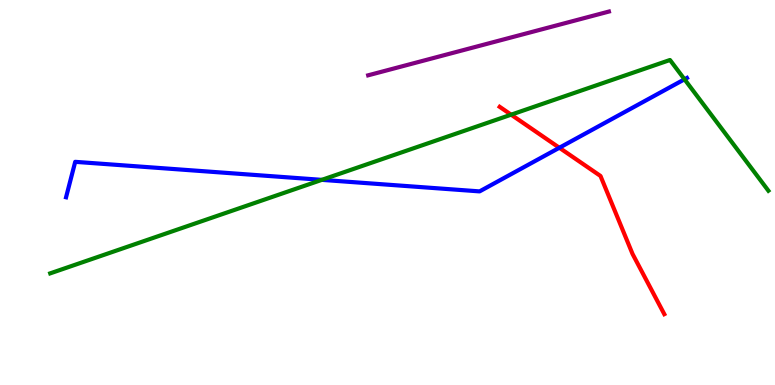[{'lines': ['blue', 'red'], 'intersections': [{'x': 7.22, 'y': 6.16}]}, {'lines': ['green', 'red'], 'intersections': [{'x': 6.6, 'y': 7.02}]}, {'lines': ['purple', 'red'], 'intersections': []}, {'lines': ['blue', 'green'], 'intersections': [{'x': 4.15, 'y': 5.33}, {'x': 8.83, 'y': 7.94}]}, {'lines': ['blue', 'purple'], 'intersections': []}, {'lines': ['green', 'purple'], 'intersections': []}]